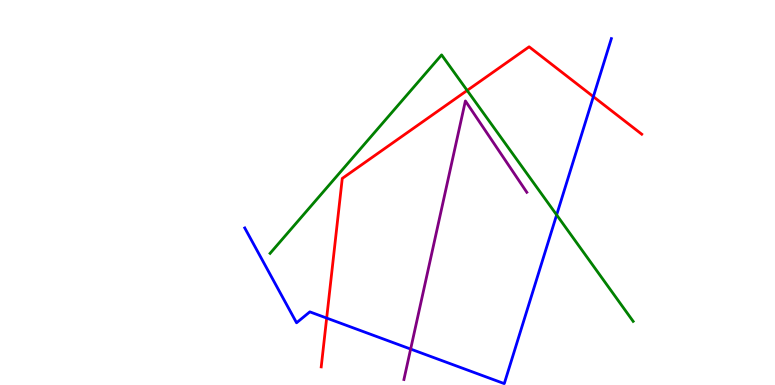[{'lines': ['blue', 'red'], 'intersections': [{'x': 4.22, 'y': 1.74}, {'x': 7.66, 'y': 7.49}]}, {'lines': ['green', 'red'], 'intersections': [{'x': 6.03, 'y': 7.65}]}, {'lines': ['purple', 'red'], 'intersections': []}, {'lines': ['blue', 'green'], 'intersections': [{'x': 7.18, 'y': 4.42}]}, {'lines': ['blue', 'purple'], 'intersections': [{'x': 5.3, 'y': 0.933}]}, {'lines': ['green', 'purple'], 'intersections': []}]